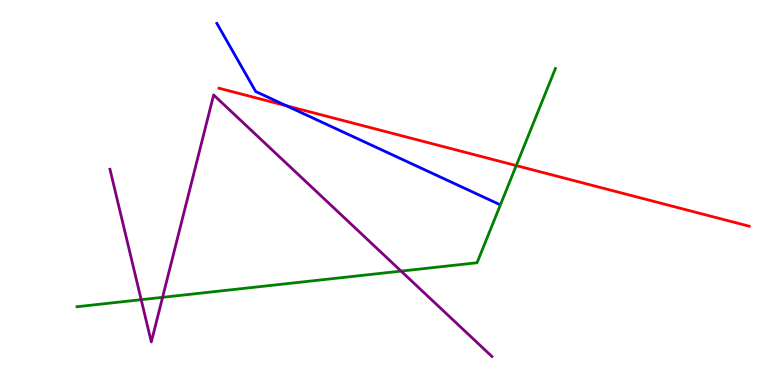[{'lines': ['blue', 'red'], 'intersections': [{'x': 3.7, 'y': 7.25}]}, {'lines': ['green', 'red'], 'intersections': [{'x': 6.66, 'y': 5.7}]}, {'lines': ['purple', 'red'], 'intersections': []}, {'lines': ['blue', 'green'], 'intersections': []}, {'lines': ['blue', 'purple'], 'intersections': []}, {'lines': ['green', 'purple'], 'intersections': [{'x': 1.82, 'y': 2.22}, {'x': 2.1, 'y': 2.28}, {'x': 5.18, 'y': 2.96}]}]